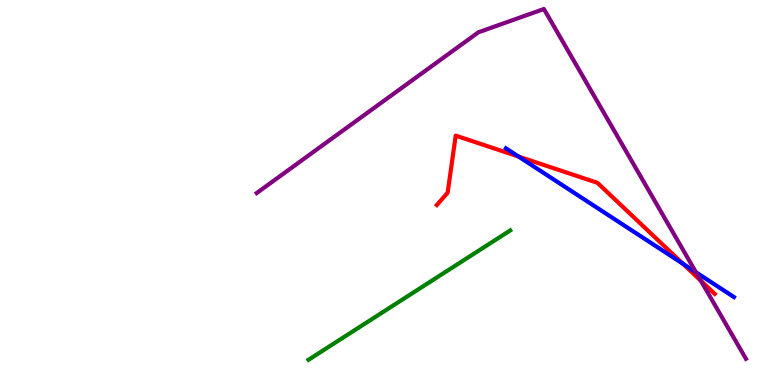[{'lines': ['blue', 'red'], 'intersections': [{'x': 6.69, 'y': 5.93}, {'x': 8.81, 'y': 3.15}]}, {'lines': ['green', 'red'], 'intersections': []}, {'lines': ['purple', 'red'], 'intersections': [{'x': 9.04, 'y': 2.71}]}, {'lines': ['blue', 'green'], 'intersections': []}, {'lines': ['blue', 'purple'], 'intersections': [{'x': 8.98, 'y': 2.93}]}, {'lines': ['green', 'purple'], 'intersections': []}]